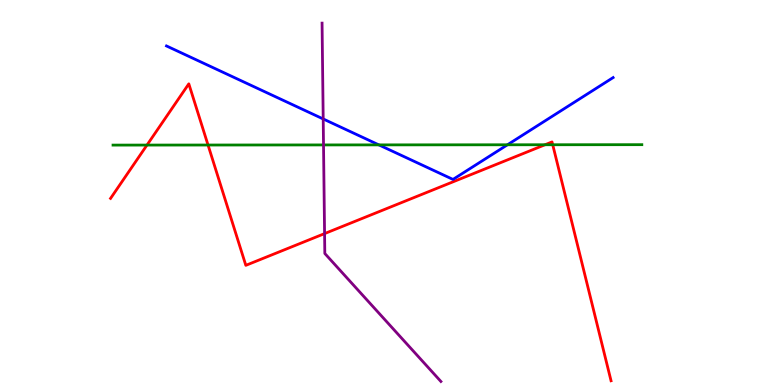[{'lines': ['blue', 'red'], 'intersections': []}, {'lines': ['green', 'red'], 'intersections': [{'x': 1.9, 'y': 6.23}, {'x': 2.68, 'y': 6.23}, {'x': 7.03, 'y': 6.24}, {'x': 7.13, 'y': 6.24}]}, {'lines': ['purple', 'red'], 'intersections': [{'x': 4.19, 'y': 3.93}]}, {'lines': ['blue', 'green'], 'intersections': [{'x': 4.89, 'y': 6.24}, {'x': 6.55, 'y': 6.24}]}, {'lines': ['blue', 'purple'], 'intersections': [{'x': 4.17, 'y': 6.91}]}, {'lines': ['green', 'purple'], 'intersections': [{'x': 4.17, 'y': 6.24}]}]